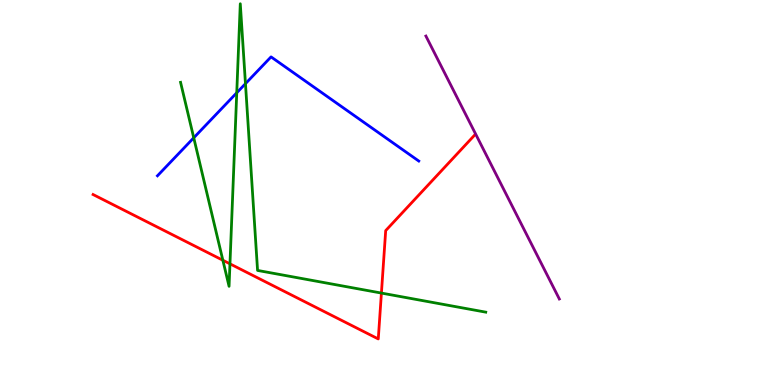[{'lines': ['blue', 'red'], 'intersections': []}, {'lines': ['green', 'red'], 'intersections': [{'x': 2.88, 'y': 3.24}, {'x': 2.97, 'y': 3.15}, {'x': 4.92, 'y': 2.39}]}, {'lines': ['purple', 'red'], 'intersections': []}, {'lines': ['blue', 'green'], 'intersections': [{'x': 2.5, 'y': 6.42}, {'x': 3.05, 'y': 7.59}, {'x': 3.17, 'y': 7.83}]}, {'lines': ['blue', 'purple'], 'intersections': []}, {'lines': ['green', 'purple'], 'intersections': []}]